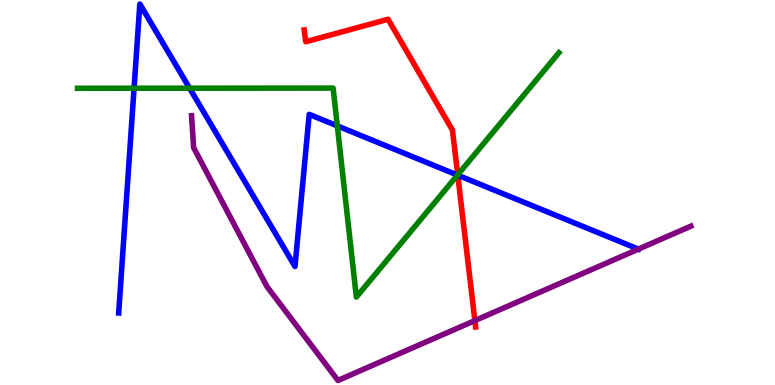[{'lines': ['blue', 'red'], 'intersections': [{'x': 5.91, 'y': 5.45}]}, {'lines': ['green', 'red'], 'intersections': [{'x': 5.91, 'y': 5.46}]}, {'lines': ['purple', 'red'], 'intersections': [{'x': 6.13, 'y': 1.67}]}, {'lines': ['blue', 'green'], 'intersections': [{'x': 1.73, 'y': 7.71}, {'x': 2.45, 'y': 7.71}, {'x': 4.35, 'y': 6.73}, {'x': 5.9, 'y': 5.45}]}, {'lines': ['blue', 'purple'], 'intersections': [{'x': 8.24, 'y': 3.53}]}, {'lines': ['green', 'purple'], 'intersections': []}]